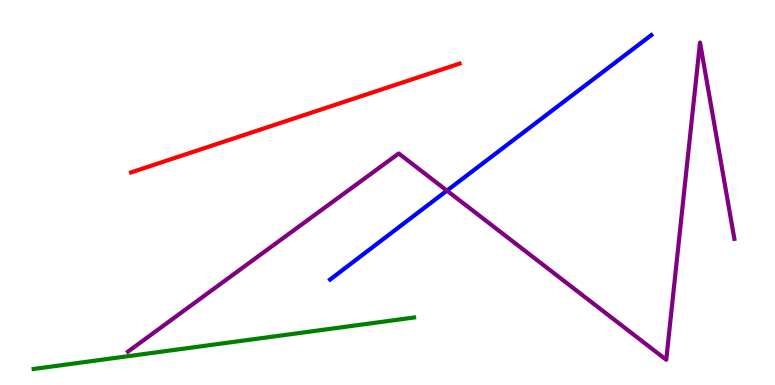[{'lines': ['blue', 'red'], 'intersections': []}, {'lines': ['green', 'red'], 'intersections': []}, {'lines': ['purple', 'red'], 'intersections': []}, {'lines': ['blue', 'green'], 'intersections': []}, {'lines': ['blue', 'purple'], 'intersections': [{'x': 5.77, 'y': 5.05}]}, {'lines': ['green', 'purple'], 'intersections': []}]